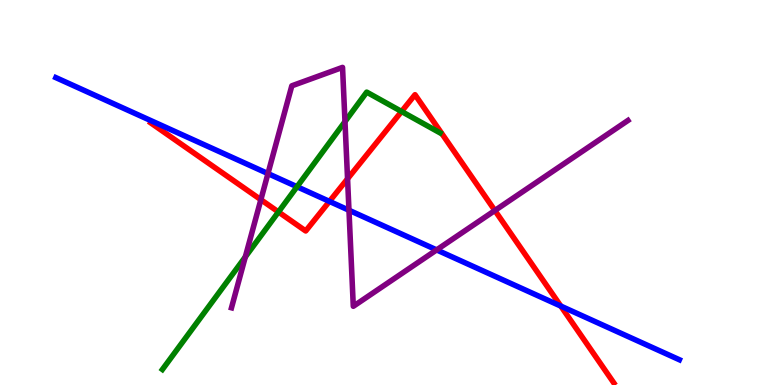[{'lines': ['blue', 'red'], 'intersections': [{'x': 4.25, 'y': 4.77}, {'x': 7.24, 'y': 2.05}]}, {'lines': ['green', 'red'], 'intersections': [{'x': 3.59, 'y': 4.49}, {'x': 5.18, 'y': 7.1}]}, {'lines': ['purple', 'red'], 'intersections': [{'x': 3.37, 'y': 4.81}, {'x': 4.48, 'y': 5.36}, {'x': 6.39, 'y': 4.53}]}, {'lines': ['blue', 'green'], 'intersections': [{'x': 3.83, 'y': 5.15}]}, {'lines': ['blue', 'purple'], 'intersections': [{'x': 3.46, 'y': 5.49}, {'x': 4.5, 'y': 4.54}, {'x': 5.63, 'y': 3.51}]}, {'lines': ['green', 'purple'], 'intersections': [{'x': 3.17, 'y': 3.33}, {'x': 4.45, 'y': 6.84}]}]